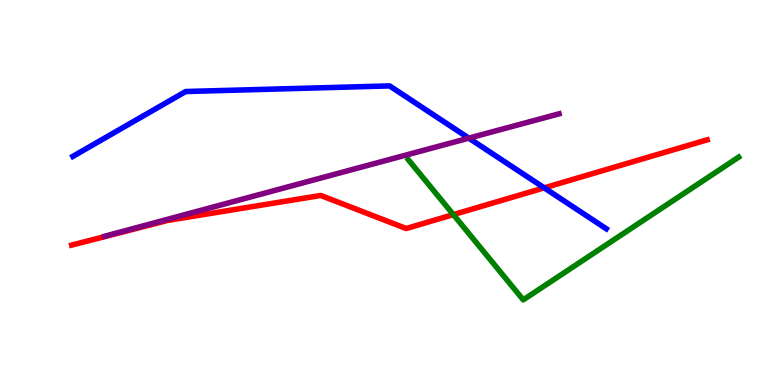[{'lines': ['blue', 'red'], 'intersections': [{'x': 7.02, 'y': 5.12}]}, {'lines': ['green', 'red'], 'intersections': [{'x': 5.85, 'y': 4.43}]}, {'lines': ['purple', 'red'], 'intersections': []}, {'lines': ['blue', 'green'], 'intersections': []}, {'lines': ['blue', 'purple'], 'intersections': [{'x': 6.05, 'y': 6.41}]}, {'lines': ['green', 'purple'], 'intersections': []}]